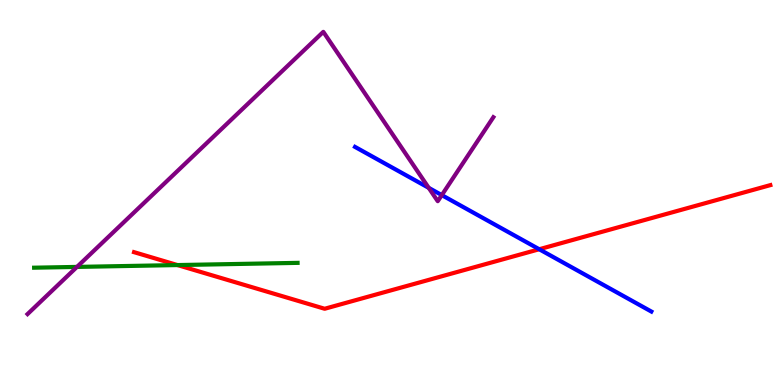[{'lines': ['blue', 'red'], 'intersections': [{'x': 6.96, 'y': 3.53}]}, {'lines': ['green', 'red'], 'intersections': [{'x': 2.29, 'y': 3.12}]}, {'lines': ['purple', 'red'], 'intersections': []}, {'lines': ['blue', 'green'], 'intersections': []}, {'lines': ['blue', 'purple'], 'intersections': [{'x': 5.53, 'y': 5.12}, {'x': 5.7, 'y': 4.93}]}, {'lines': ['green', 'purple'], 'intersections': [{'x': 0.993, 'y': 3.07}]}]